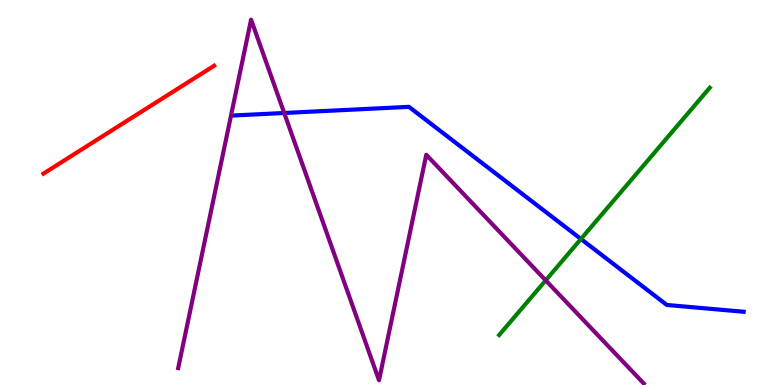[{'lines': ['blue', 'red'], 'intersections': []}, {'lines': ['green', 'red'], 'intersections': []}, {'lines': ['purple', 'red'], 'intersections': []}, {'lines': ['blue', 'green'], 'intersections': [{'x': 7.5, 'y': 3.79}]}, {'lines': ['blue', 'purple'], 'intersections': [{'x': 3.67, 'y': 7.07}]}, {'lines': ['green', 'purple'], 'intersections': [{'x': 7.04, 'y': 2.72}]}]